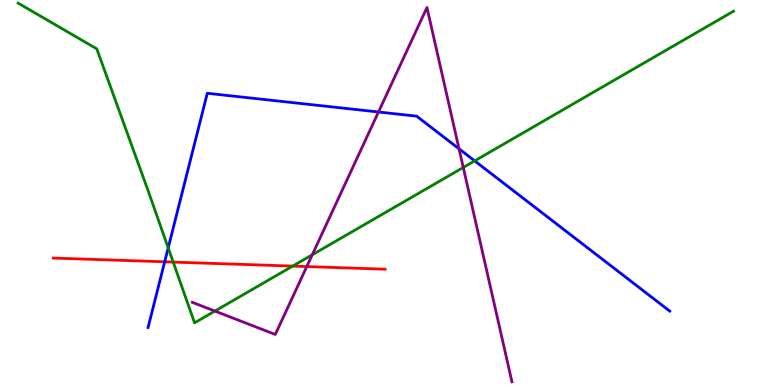[{'lines': ['blue', 'red'], 'intersections': [{'x': 2.12, 'y': 3.2}]}, {'lines': ['green', 'red'], 'intersections': [{'x': 2.23, 'y': 3.19}, {'x': 3.78, 'y': 3.09}]}, {'lines': ['purple', 'red'], 'intersections': [{'x': 3.96, 'y': 3.08}]}, {'lines': ['blue', 'green'], 'intersections': [{'x': 2.17, 'y': 3.56}, {'x': 6.12, 'y': 5.82}]}, {'lines': ['blue', 'purple'], 'intersections': [{'x': 4.88, 'y': 7.09}, {'x': 5.92, 'y': 6.13}]}, {'lines': ['green', 'purple'], 'intersections': [{'x': 2.77, 'y': 1.92}, {'x': 4.03, 'y': 3.38}, {'x': 5.98, 'y': 5.65}]}]